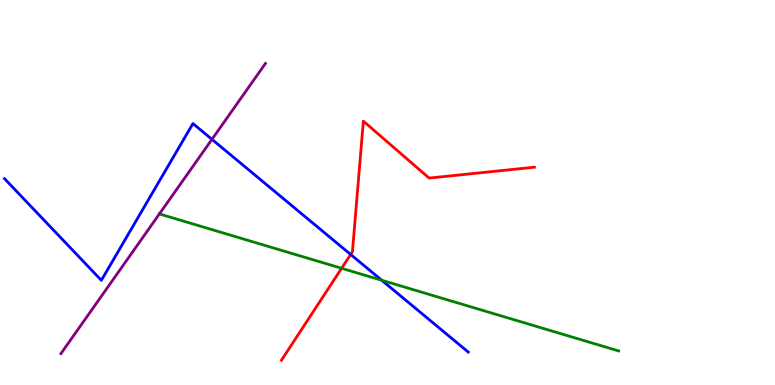[{'lines': ['blue', 'red'], 'intersections': [{'x': 4.52, 'y': 3.39}]}, {'lines': ['green', 'red'], 'intersections': [{'x': 4.41, 'y': 3.03}]}, {'lines': ['purple', 'red'], 'intersections': []}, {'lines': ['blue', 'green'], 'intersections': [{'x': 4.93, 'y': 2.72}]}, {'lines': ['blue', 'purple'], 'intersections': [{'x': 2.73, 'y': 6.38}]}, {'lines': ['green', 'purple'], 'intersections': [{'x': 2.06, 'y': 4.44}]}]